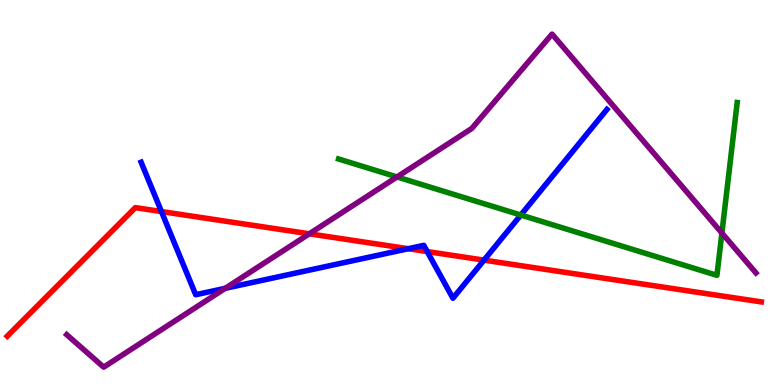[{'lines': ['blue', 'red'], 'intersections': [{'x': 2.08, 'y': 4.51}, {'x': 5.27, 'y': 3.54}, {'x': 5.51, 'y': 3.47}, {'x': 6.25, 'y': 3.24}]}, {'lines': ['green', 'red'], 'intersections': []}, {'lines': ['purple', 'red'], 'intersections': [{'x': 3.99, 'y': 3.93}]}, {'lines': ['blue', 'green'], 'intersections': [{'x': 6.72, 'y': 4.42}]}, {'lines': ['blue', 'purple'], 'intersections': [{'x': 2.91, 'y': 2.51}]}, {'lines': ['green', 'purple'], 'intersections': [{'x': 5.12, 'y': 5.4}, {'x': 9.31, 'y': 3.95}]}]